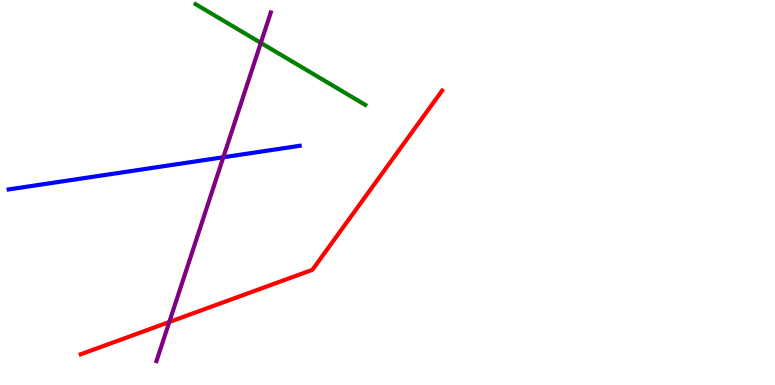[{'lines': ['blue', 'red'], 'intersections': []}, {'lines': ['green', 'red'], 'intersections': []}, {'lines': ['purple', 'red'], 'intersections': [{'x': 2.18, 'y': 1.64}]}, {'lines': ['blue', 'green'], 'intersections': []}, {'lines': ['blue', 'purple'], 'intersections': [{'x': 2.88, 'y': 5.92}]}, {'lines': ['green', 'purple'], 'intersections': [{'x': 3.37, 'y': 8.89}]}]